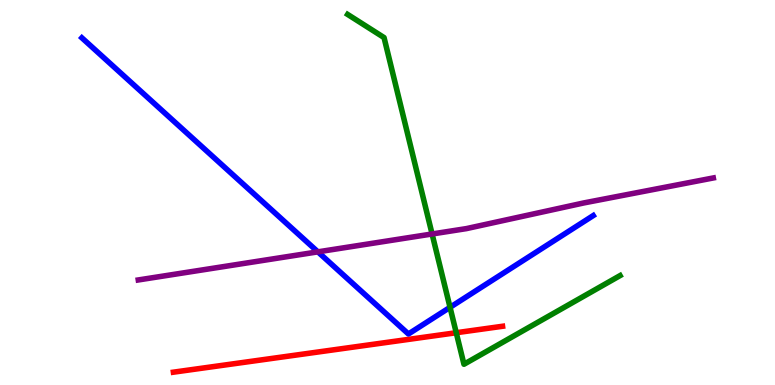[{'lines': ['blue', 'red'], 'intersections': []}, {'lines': ['green', 'red'], 'intersections': [{'x': 5.89, 'y': 1.36}]}, {'lines': ['purple', 'red'], 'intersections': []}, {'lines': ['blue', 'green'], 'intersections': [{'x': 5.81, 'y': 2.02}]}, {'lines': ['blue', 'purple'], 'intersections': [{'x': 4.1, 'y': 3.46}]}, {'lines': ['green', 'purple'], 'intersections': [{'x': 5.58, 'y': 3.92}]}]